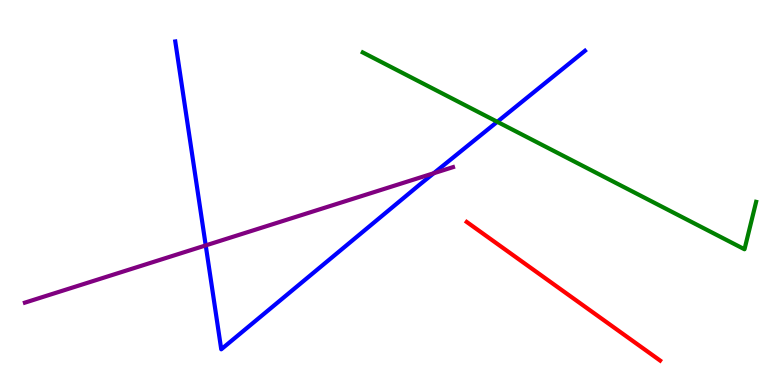[{'lines': ['blue', 'red'], 'intersections': []}, {'lines': ['green', 'red'], 'intersections': []}, {'lines': ['purple', 'red'], 'intersections': []}, {'lines': ['blue', 'green'], 'intersections': [{'x': 6.42, 'y': 6.84}]}, {'lines': ['blue', 'purple'], 'intersections': [{'x': 2.65, 'y': 3.63}, {'x': 5.6, 'y': 5.5}]}, {'lines': ['green', 'purple'], 'intersections': []}]